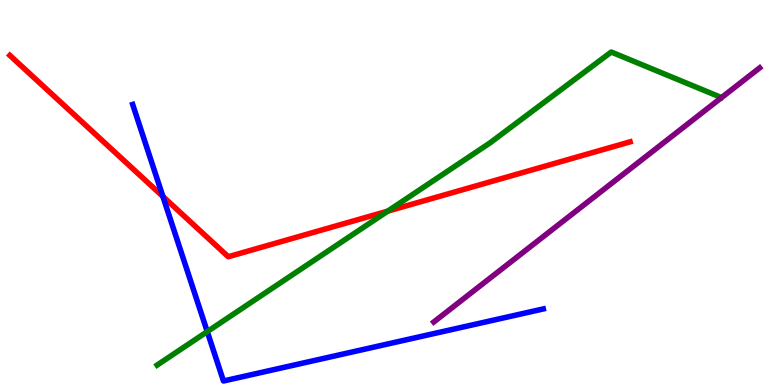[{'lines': ['blue', 'red'], 'intersections': [{'x': 2.1, 'y': 4.9}]}, {'lines': ['green', 'red'], 'intersections': [{'x': 5.0, 'y': 4.52}]}, {'lines': ['purple', 'red'], 'intersections': []}, {'lines': ['blue', 'green'], 'intersections': [{'x': 2.67, 'y': 1.39}]}, {'lines': ['blue', 'purple'], 'intersections': []}, {'lines': ['green', 'purple'], 'intersections': []}]